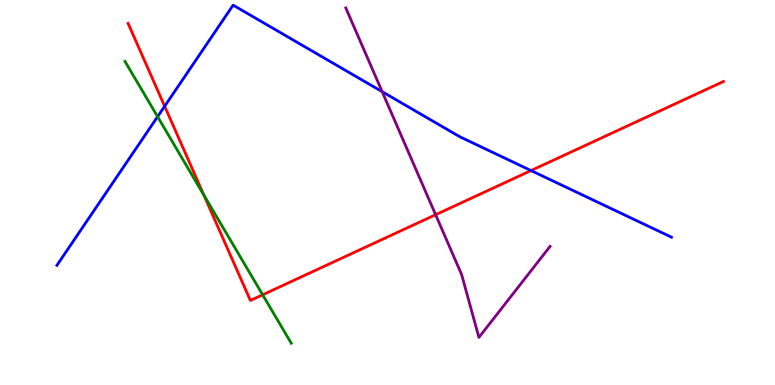[{'lines': ['blue', 'red'], 'intersections': [{'x': 2.12, 'y': 7.24}, {'x': 6.85, 'y': 5.57}]}, {'lines': ['green', 'red'], 'intersections': [{'x': 2.63, 'y': 4.93}, {'x': 3.39, 'y': 2.34}]}, {'lines': ['purple', 'red'], 'intersections': [{'x': 5.62, 'y': 4.42}]}, {'lines': ['blue', 'green'], 'intersections': [{'x': 2.03, 'y': 6.97}]}, {'lines': ['blue', 'purple'], 'intersections': [{'x': 4.93, 'y': 7.62}]}, {'lines': ['green', 'purple'], 'intersections': []}]